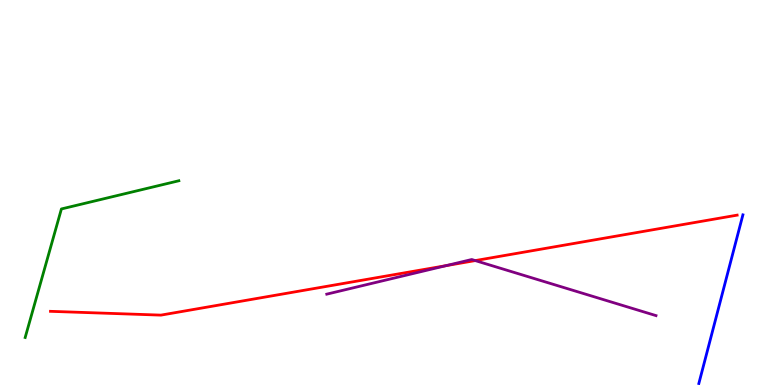[{'lines': ['blue', 'red'], 'intersections': []}, {'lines': ['green', 'red'], 'intersections': []}, {'lines': ['purple', 'red'], 'intersections': [{'x': 5.76, 'y': 3.1}, {'x': 6.13, 'y': 3.23}]}, {'lines': ['blue', 'green'], 'intersections': []}, {'lines': ['blue', 'purple'], 'intersections': []}, {'lines': ['green', 'purple'], 'intersections': []}]